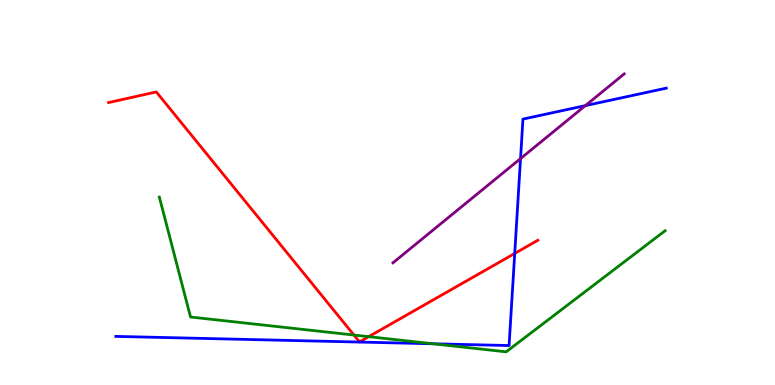[{'lines': ['blue', 'red'], 'intersections': [{'x': 6.64, 'y': 3.42}]}, {'lines': ['green', 'red'], 'intersections': [{'x': 4.57, 'y': 1.3}, {'x': 4.76, 'y': 1.26}]}, {'lines': ['purple', 'red'], 'intersections': []}, {'lines': ['blue', 'green'], 'intersections': [{'x': 5.59, 'y': 1.07}]}, {'lines': ['blue', 'purple'], 'intersections': [{'x': 6.72, 'y': 5.88}, {'x': 7.55, 'y': 7.26}]}, {'lines': ['green', 'purple'], 'intersections': []}]